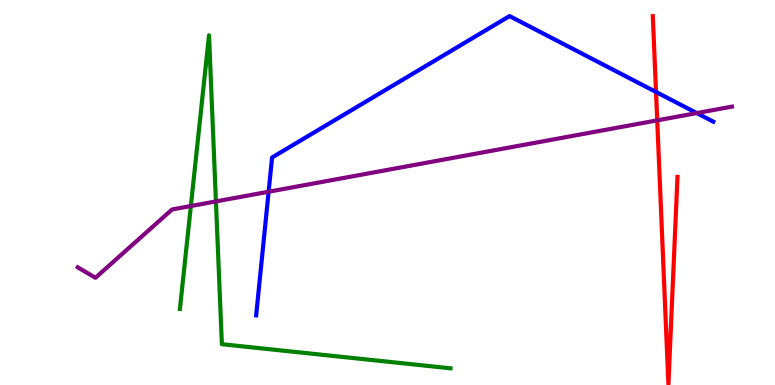[{'lines': ['blue', 'red'], 'intersections': [{'x': 8.46, 'y': 7.61}]}, {'lines': ['green', 'red'], 'intersections': []}, {'lines': ['purple', 'red'], 'intersections': [{'x': 8.48, 'y': 6.87}]}, {'lines': ['blue', 'green'], 'intersections': []}, {'lines': ['blue', 'purple'], 'intersections': [{'x': 3.47, 'y': 5.02}, {'x': 8.99, 'y': 7.06}]}, {'lines': ['green', 'purple'], 'intersections': [{'x': 2.46, 'y': 4.65}, {'x': 2.79, 'y': 4.77}]}]